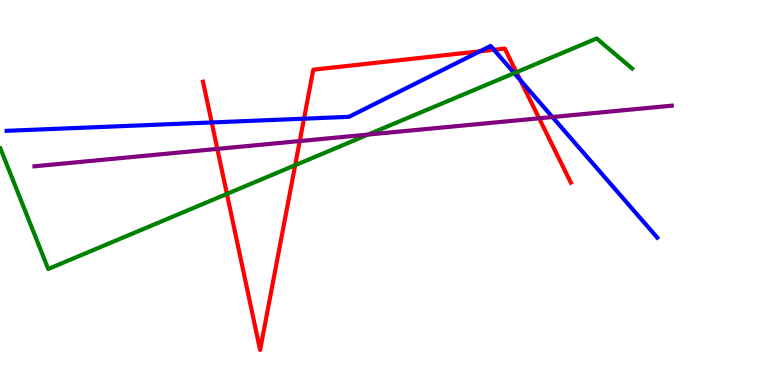[{'lines': ['blue', 'red'], 'intersections': [{'x': 2.73, 'y': 6.82}, {'x': 3.92, 'y': 6.92}, {'x': 6.19, 'y': 8.67}, {'x': 6.37, 'y': 8.71}, {'x': 6.71, 'y': 7.92}]}, {'lines': ['green', 'red'], 'intersections': [{'x': 2.93, 'y': 4.96}, {'x': 3.81, 'y': 5.71}, {'x': 6.66, 'y': 8.12}]}, {'lines': ['purple', 'red'], 'intersections': [{'x': 2.8, 'y': 6.13}, {'x': 3.87, 'y': 6.34}, {'x': 6.96, 'y': 6.93}]}, {'lines': ['blue', 'green'], 'intersections': [{'x': 6.64, 'y': 8.1}]}, {'lines': ['blue', 'purple'], 'intersections': [{'x': 7.13, 'y': 6.96}]}, {'lines': ['green', 'purple'], 'intersections': [{'x': 4.75, 'y': 6.5}]}]